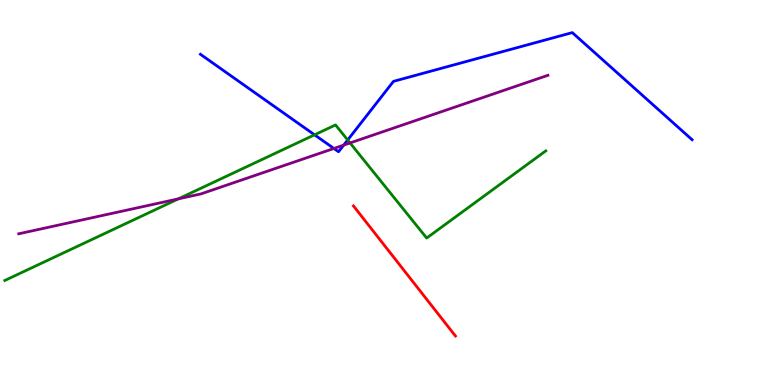[{'lines': ['blue', 'red'], 'intersections': []}, {'lines': ['green', 'red'], 'intersections': []}, {'lines': ['purple', 'red'], 'intersections': []}, {'lines': ['blue', 'green'], 'intersections': [{'x': 4.06, 'y': 6.5}, {'x': 4.49, 'y': 6.36}]}, {'lines': ['blue', 'purple'], 'intersections': [{'x': 4.31, 'y': 6.14}, {'x': 4.43, 'y': 6.23}]}, {'lines': ['green', 'purple'], 'intersections': [{'x': 2.3, 'y': 4.84}, {'x': 4.52, 'y': 6.29}]}]